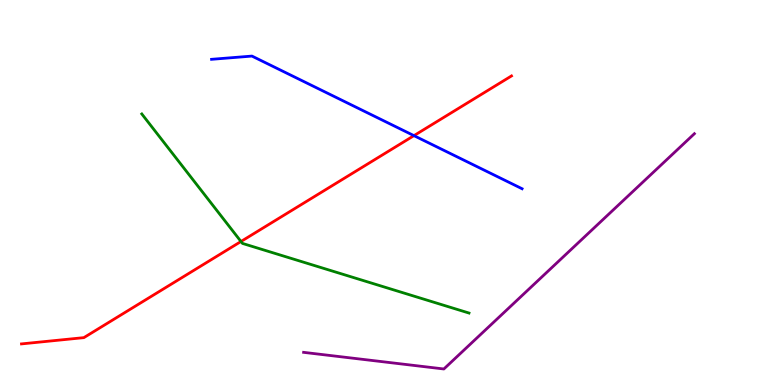[{'lines': ['blue', 'red'], 'intersections': [{'x': 5.34, 'y': 6.48}]}, {'lines': ['green', 'red'], 'intersections': [{'x': 3.11, 'y': 3.73}]}, {'lines': ['purple', 'red'], 'intersections': []}, {'lines': ['blue', 'green'], 'intersections': []}, {'lines': ['blue', 'purple'], 'intersections': []}, {'lines': ['green', 'purple'], 'intersections': []}]